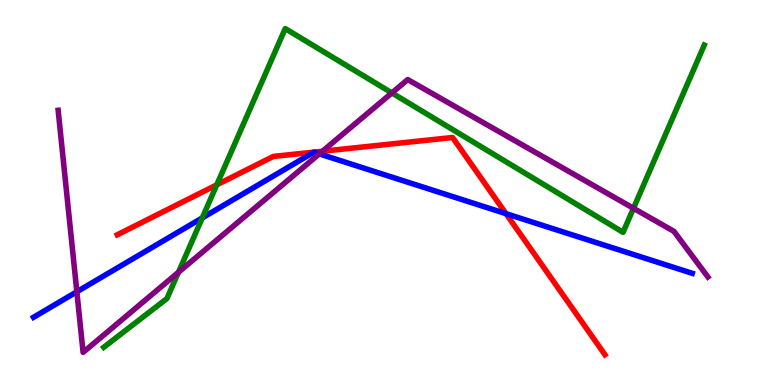[{'lines': ['blue', 'red'], 'intersections': [{'x': 4.05, 'y': 6.05}, {'x': 4.05, 'y': 6.05}, {'x': 6.53, 'y': 4.45}]}, {'lines': ['green', 'red'], 'intersections': [{'x': 2.8, 'y': 5.2}]}, {'lines': ['purple', 'red'], 'intersections': [{'x': 4.16, 'y': 6.07}]}, {'lines': ['blue', 'green'], 'intersections': [{'x': 2.61, 'y': 4.34}]}, {'lines': ['blue', 'purple'], 'intersections': [{'x': 0.992, 'y': 2.42}, {'x': 4.12, 'y': 6.0}]}, {'lines': ['green', 'purple'], 'intersections': [{'x': 2.3, 'y': 2.93}, {'x': 5.06, 'y': 7.59}, {'x': 8.17, 'y': 4.59}]}]